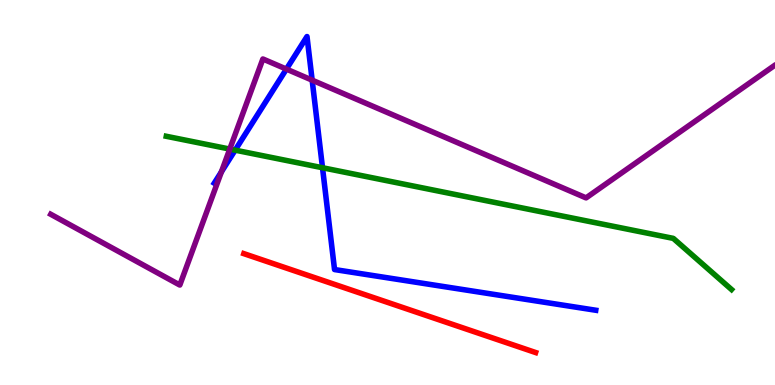[{'lines': ['blue', 'red'], 'intersections': []}, {'lines': ['green', 'red'], 'intersections': []}, {'lines': ['purple', 'red'], 'intersections': []}, {'lines': ['blue', 'green'], 'intersections': [{'x': 3.03, 'y': 6.1}, {'x': 4.16, 'y': 5.64}]}, {'lines': ['blue', 'purple'], 'intersections': [{'x': 2.86, 'y': 5.54}, {'x': 3.7, 'y': 8.21}, {'x': 4.03, 'y': 7.92}]}, {'lines': ['green', 'purple'], 'intersections': [{'x': 2.96, 'y': 6.13}]}]